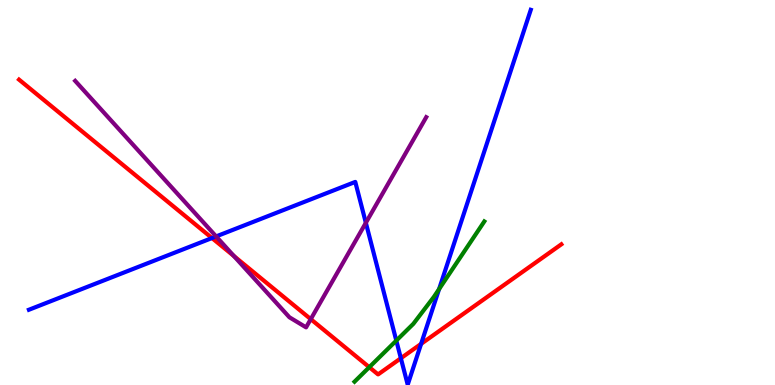[{'lines': ['blue', 'red'], 'intersections': [{'x': 2.74, 'y': 3.82}, {'x': 5.17, 'y': 0.695}, {'x': 5.43, 'y': 1.07}]}, {'lines': ['green', 'red'], 'intersections': [{'x': 4.76, 'y': 0.463}]}, {'lines': ['purple', 'red'], 'intersections': [{'x': 3.02, 'y': 3.35}, {'x': 4.01, 'y': 1.71}]}, {'lines': ['blue', 'green'], 'intersections': [{'x': 5.11, 'y': 1.15}, {'x': 5.67, 'y': 2.49}]}, {'lines': ['blue', 'purple'], 'intersections': [{'x': 2.79, 'y': 3.86}, {'x': 4.72, 'y': 4.21}]}, {'lines': ['green', 'purple'], 'intersections': []}]